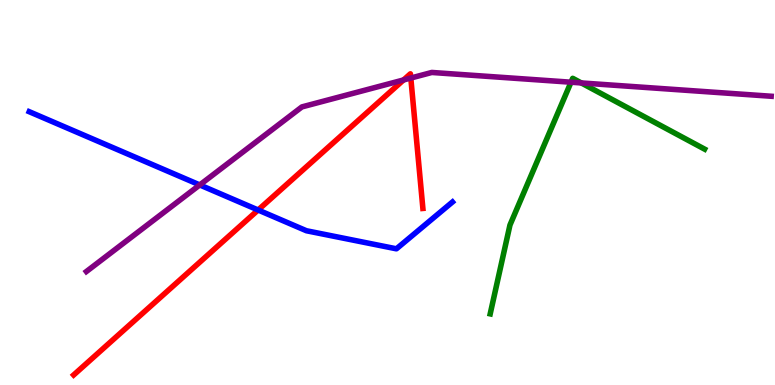[{'lines': ['blue', 'red'], 'intersections': [{'x': 3.33, 'y': 4.55}]}, {'lines': ['green', 'red'], 'intersections': []}, {'lines': ['purple', 'red'], 'intersections': [{'x': 5.21, 'y': 7.92}, {'x': 5.3, 'y': 7.97}]}, {'lines': ['blue', 'green'], 'intersections': []}, {'lines': ['blue', 'purple'], 'intersections': [{'x': 2.58, 'y': 5.2}]}, {'lines': ['green', 'purple'], 'intersections': [{'x': 7.37, 'y': 7.86}, {'x': 7.5, 'y': 7.85}]}]